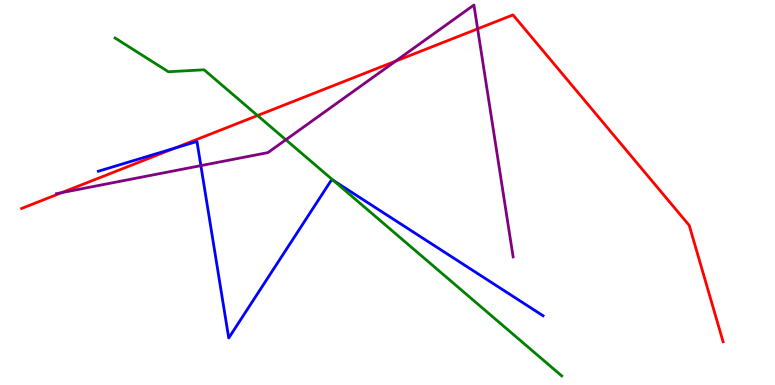[{'lines': ['blue', 'red'], 'intersections': [{'x': 2.25, 'y': 6.15}]}, {'lines': ['green', 'red'], 'intersections': [{'x': 3.32, 'y': 7.0}]}, {'lines': ['purple', 'red'], 'intersections': [{'x': 0.798, 'y': 5.0}, {'x': 5.1, 'y': 8.41}, {'x': 6.16, 'y': 9.25}]}, {'lines': ['blue', 'green'], 'intersections': [{'x': 4.3, 'y': 5.31}]}, {'lines': ['blue', 'purple'], 'intersections': [{'x': 2.59, 'y': 5.7}]}, {'lines': ['green', 'purple'], 'intersections': [{'x': 3.69, 'y': 6.37}]}]